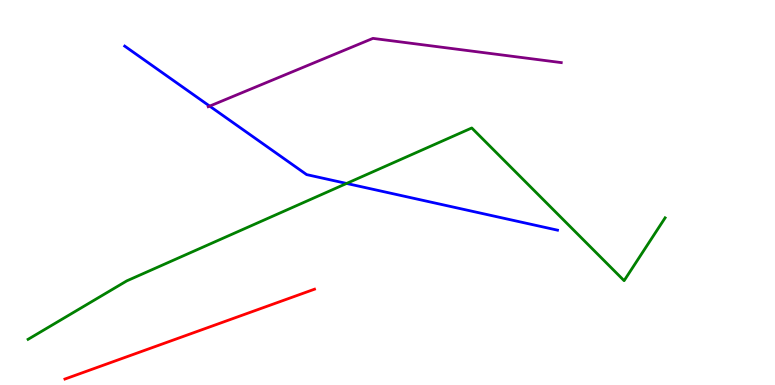[{'lines': ['blue', 'red'], 'intersections': []}, {'lines': ['green', 'red'], 'intersections': []}, {'lines': ['purple', 'red'], 'intersections': []}, {'lines': ['blue', 'green'], 'intersections': [{'x': 4.47, 'y': 5.24}]}, {'lines': ['blue', 'purple'], 'intersections': [{'x': 2.71, 'y': 7.24}]}, {'lines': ['green', 'purple'], 'intersections': []}]